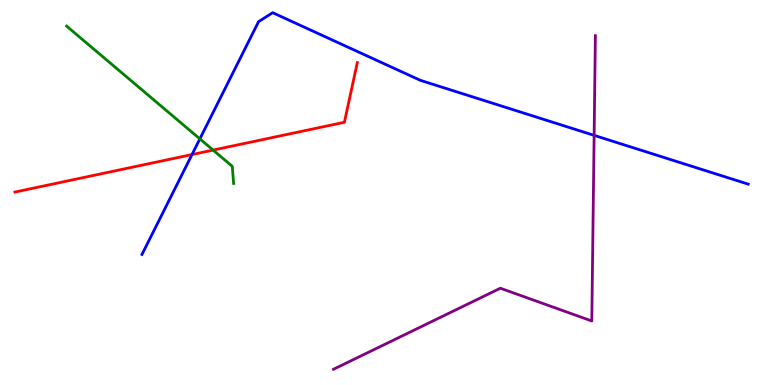[{'lines': ['blue', 'red'], 'intersections': [{'x': 2.48, 'y': 5.99}]}, {'lines': ['green', 'red'], 'intersections': [{'x': 2.75, 'y': 6.1}]}, {'lines': ['purple', 'red'], 'intersections': []}, {'lines': ['blue', 'green'], 'intersections': [{'x': 2.58, 'y': 6.39}]}, {'lines': ['blue', 'purple'], 'intersections': [{'x': 7.67, 'y': 6.48}]}, {'lines': ['green', 'purple'], 'intersections': []}]